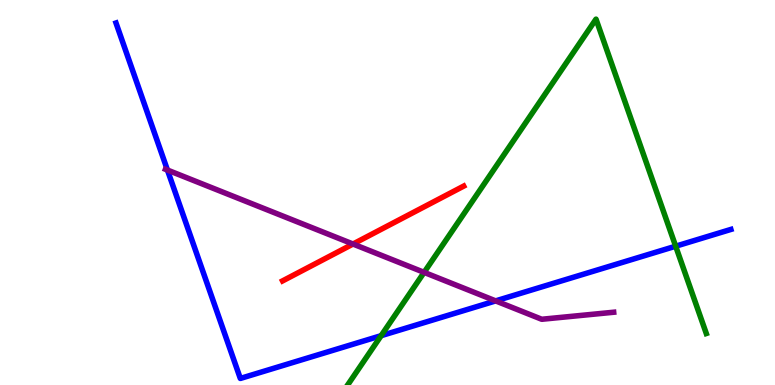[{'lines': ['blue', 'red'], 'intersections': []}, {'lines': ['green', 'red'], 'intersections': []}, {'lines': ['purple', 'red'], 'intersections': [{'x': 4.56, 'y': 3.66}]}, {'lines': ['blue', 'green'], 'intersections': [{'x': 4.92, 'y': 1.28}, {'x': 8.72, 'y': 3.61}]}, {'lines': ['blue', 'purple'], 'intersections': [{'x': 2.16, 'y': 5.58}, {'x': 6.4, 'y': 2.18}]}, {'lines': ['green', 'purple'], 'intersections': [{'x': 5.47, 'y': 2.93}]}]